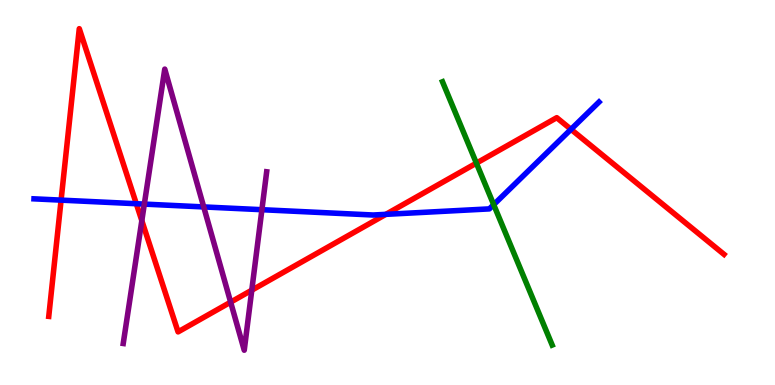[{'lines': ['blue', 'red'], 'intersections': [{'x': 0.788, 'y': 4.8}, {'x': 1.76, 'y': 4.71}, {'x': 4.98, 'y': 4.43}, {'x': 7.37, 'y': 6.64}]}, {'lines': ['green', 'red'], 'intersections': [{'x': 6.15, 'y': 5.76}]}, {'lines': ['purple', 'red'], 'intersections': [{'x': 1.83, 'y': 4.27}, {'x': 2.98, 'y': 2.15}, {'x': 3.25, 'y': 2.46}]}, {'lines': ['blue', 'green'], 'intersections': [{'x': 6.37, 'y': 4.68}]}, {'lines': ['blue', 'purple'], 'intersections': [{'x': 1.86, 'y': 4.7}, {'x': 2.63, 'y': 4.63}, {'x': 3.38, 'y': 4.55}]}, {'lines': ['green', 'purple'], 'intersections': []}]